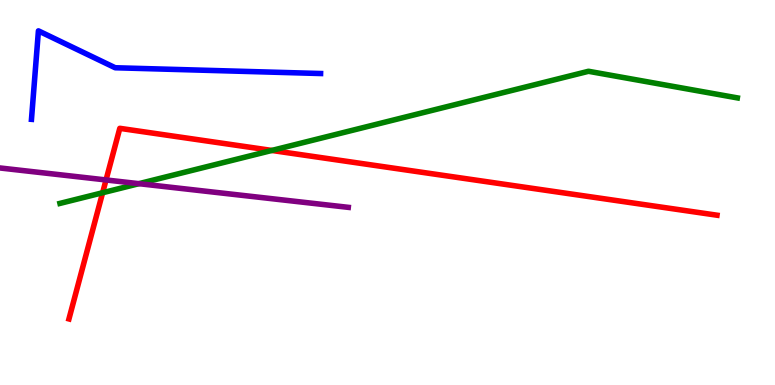[{'lines': ['blue', 'red'], 'intersections': []}, {'lines': ['green', 'red'], 'intersections': [{'x': 1.32, 'y': 4.99}, {'x': 3.51, 'y': 6.09}]}, {'lines': ['purple', 'red'], 'intersections': [{'x': 1.37, 'y': 5.33}]}, {'lines': ['blue', 'green'], 'intersections': []}, {'lines': ['blue', 'purple'], 'intersections': []}, {'lines': ['green', 'purple'], 'intersections': [{'x': 1.79, 'y': 5.23}]}]